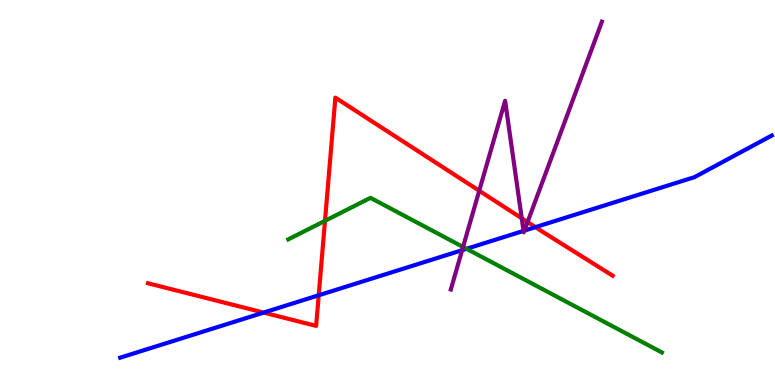[{'lines': ['blue', 'red'], 'intersections': [{'x': 3.4, 'y': 1.88}, {'x': 4.11, 'y': 2.33}, {'x': 6.91, 'y': 4.1}]}, {'lines': ['green', 'red'], 'intersections': [{'x': 4.19, 'y': 4.26}]}, {'lines': ['purple', 'red'], 'intersections': [{'x': 6.18, 'y': 5.05}, {'x': 6.73, 'y': 4.33}, {'x': 6.81, 'y': 4.23}]}, {'lines': ['blue', 'green'], 'intersections': [{'x': 6.02, 'y': 3.54}]}, {'lines': ['blue', 'purple'], 'intersections': [{'x': 5.96, 'y': 3.5}, {'x': 6.76, 'y': 4.0}, {'x': 6.77, 'y': 4.01}]}, {'lines': ['green', 'purple'], 'intersections': [{'x': 5.98, 'y': 3.59}]}]